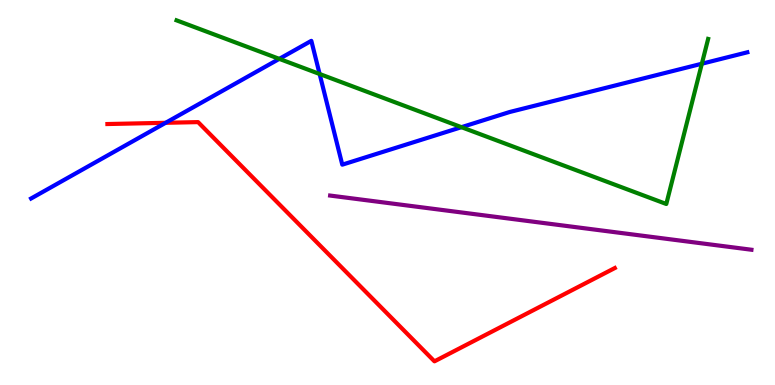[{'lines': ['blue', 'red'], 'intersections': [{'x': 2.14, 'y': 6.81}]}, {'lines': ['green', 'red'], 'intersections': []}, {'lines': ['purple', 'red'], 'intersections': []}, {'lines': ['blue', 'green'], 'intersections': [{'x': 3.6, 'y': 8.47}, {'x': 4.12, 'y': 8.08}, {'x': 5.95, 'y': 6.7}, {'x': 9.06, 'y': 8.34}]}, {'lines': ['blue', 'purple'], 'intersections': []}, {'lines': ['green', 'purple'], 'intersections': []}]